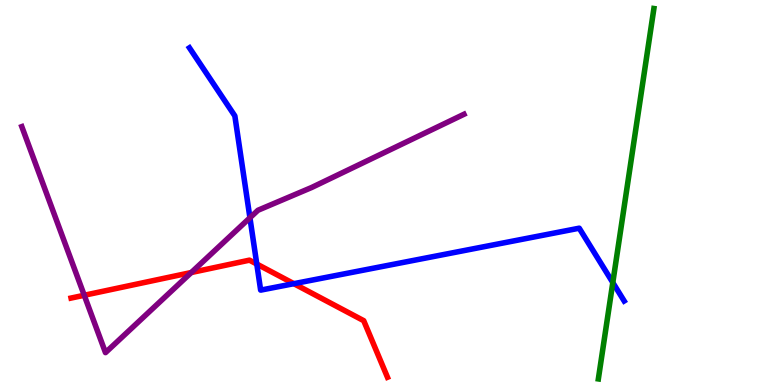[{'lines': ['blue', 'red'], 'intersections': [{'x': 3.31, 'y': 3.14}, {'x': 3.79, 'y': 2.63}]}, {'lines': ['green', 'red'], 'intersections': []}, {'lines': ['purple', 'red'], 'intersections': [{'x': 1.09, 'y': 2.33}, {'x': 2.47, 'y': 2.92}]}, {'lines': ['blue', 'green'], 'intersections': [{'x': 7.91, 'y': 2.66}]}, {'lines': ['blue', 'purple'], 'intersections': [{'x': 3.22, 'y': 4.34}]}, {'lines': ['green', 'purple'], 'intersections': []}]